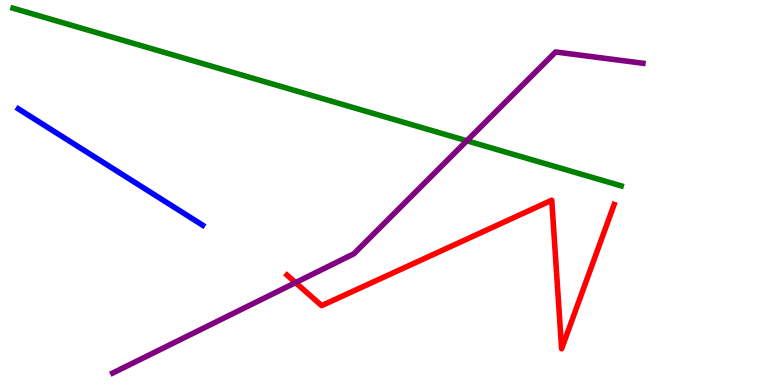[{'lines': ['blue', 'red'], 'intersections': []}, {'lines': ['green', 'red'], 'intersections': []}, {'lines': ['purple', 'red'], 'intersections': [{'x': 3.81, 'y': 2.66}]}, {'lines': ['blue', 'green'], 'intersections': []}, {'lines': ['blue', 'purple'], 'intersections': []}, {'lines': ['green', 'purple'], 'intersections': [{'x': 6.02, 'y': 6.34}]}]